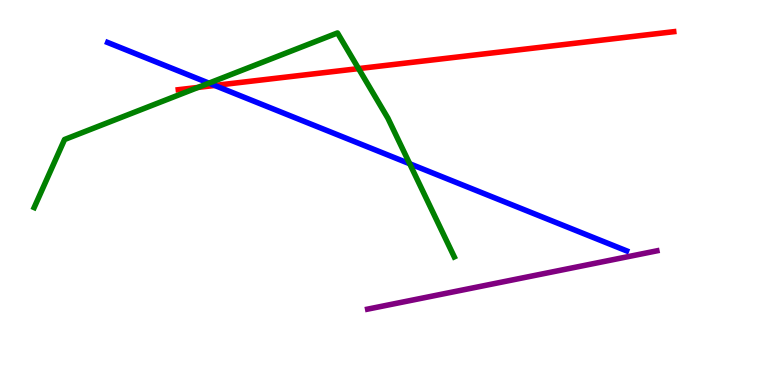[{'lines': ['blue', 'red'], 'intersections': [{'x': 2.77, 'y': 7.78}]}, {'lines': ['green', 'red'], 'intersections': [{'x': 2.56, 'y': 7.73}, {'x': 4.63, 'y': 8.22}]}, {'lines': ['purple', 'red'], 'intersections': []}, {'lines': ['blue', 'green'], 'intersections': [{'x': 2.7, 'y': 7.84}, {'x': 5.29, 'y': 5.75}]}, {'lines': ['blue', 'purple'], 'intersections': []}, {'lines': ['green', 'purple'], 'intersections': []}]